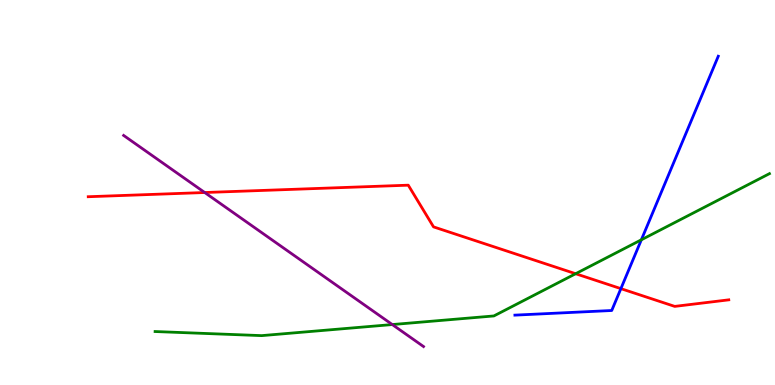[{'lines': ['blue', 'red'], 'intersections': [{'x': 8.01, 'y': 2.5}]}, {'lines': ['green', 'red'], 'intersections': [{'x': 7.43, 'y': 2.89}]}, {'lines': ['purple', 'red'], 'intersections': [{'x': 2.64, 'y': 5.0}]}, {'lines': ['blue', 'green'], 'intersections': [{'x': 8.28, 'y': 3.77}]}, {'lines': ['blue', 'purple'], 'intersections': []}, {'lines': ['green', 'purple'], 'intersections': [{'x': 5.06, 'y': 1.57}]}]